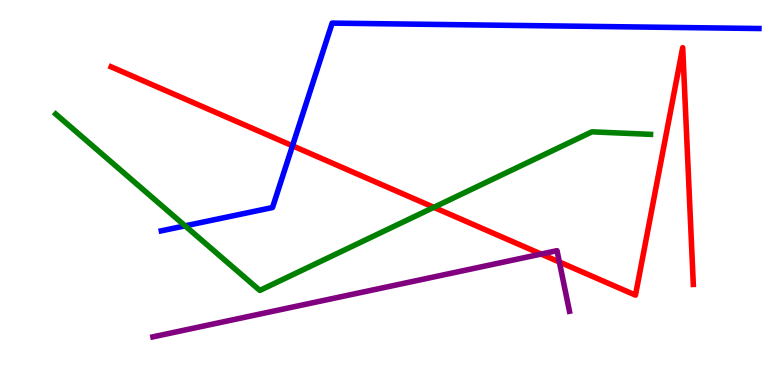[{'lines': ['blue', 'red'], 'intersections': [{'x': 3.77, 'y': 6.21}]}, {'lines': ['green', 'red'], 'intersections': [{'x': 5.6, 'y': 4.61}]}, {'lines': ['purple', 'red'], 'intersections': [{'x': 6.98, 'y': 3.4}, {'x': 7.22, 'y': 3.2}]}, {'lines': ['blue', 'green'], 'intersections': [{'x': 2.39, 'y': 4.13}]}, {'lines': ['blue', 'purple'], 'intersections': []}, {'lines': ['green', 'purple'], 'intersections': []}]